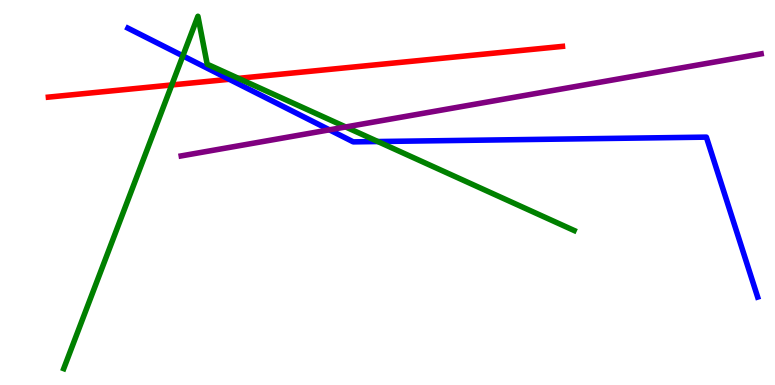[{'lines': ['blue', 'red'], 'intersections': [{'x': 2.96, 'y': 7.94}]}, {'lines': ['green', 'red'], 'intersections': [{'x': 2.22, 'y': 7.79}, {'x': 3.08, 'y': 7.96}]}, {'lines': ['purple', 'red'], 'intersections': []}, {'lines': ['blue', 'green'], 'intersections': [{'x': 2.36, 'y': 8.55}, {'x': 4.88, 'y': 6.32}]}, {'lines': ['blue', 'purple'], 'intersections': [{'x': 4.25, 'y': 6.63}]}, {'lines': ['green', 'purple'], 'intersections': [{'x': 4.46, 'y': 6.7}]}]